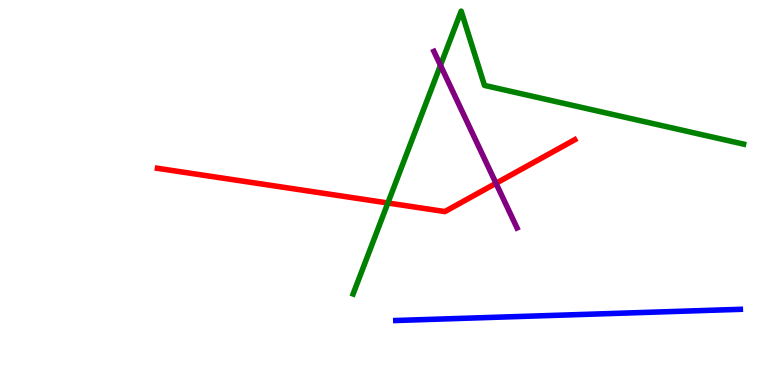[{'lines': ['blue', 'red'], 'intersections': []}, {'lines': ['green', 'red'], 'intersections': [{'x': 5.0, 'y': 4.73}]}, {'lines': ['purple', 'red'], 'intersections': [{'x': 6.4, 'y': 5.24}]}, {'lines': ['blue', 'green'], 'intersections': []}, {'lines': ['blue', 'purple'], 'intersections': []}, {'lines': ['green', 'purple'], 'intersections': [{'x': 5.68, 'y': 8.3}]}]